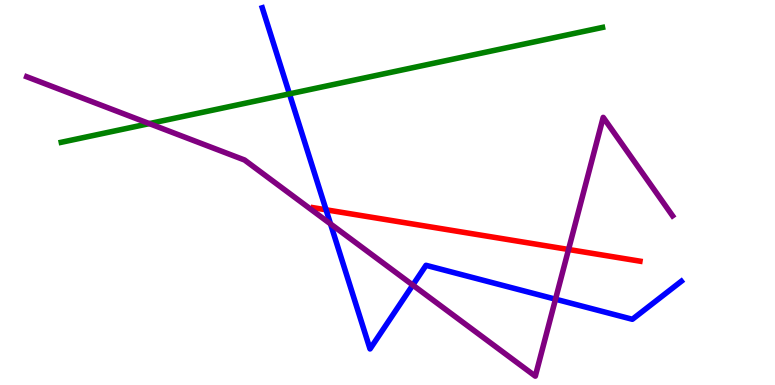[{'lines': ['blue', 'red'], 'intersections': [{'x': 4.21, 'y': 4.55}]}, {'lines': ['green', 'red'], 'intersections': []}, {'lines': ['purple', 'red'], 'intersections': [{'x': 7.34, 'y': 3.52}]}, {'lines': ['blue', 'green'], 'intersections': [{'x': 3.73, 'y': 7.56}]}, {'lines': ['blue', 'purple'], 'intersections': [{'x': 4.26, 'y': 4.18}, {'x': 5.33, 'y': 2.6}, {'x': 7.17, 'y': 2.23}]}, {'lines': ['green', 'purple'], 'intersections': [{'x': 1.93, 'y': 6.79}]}]